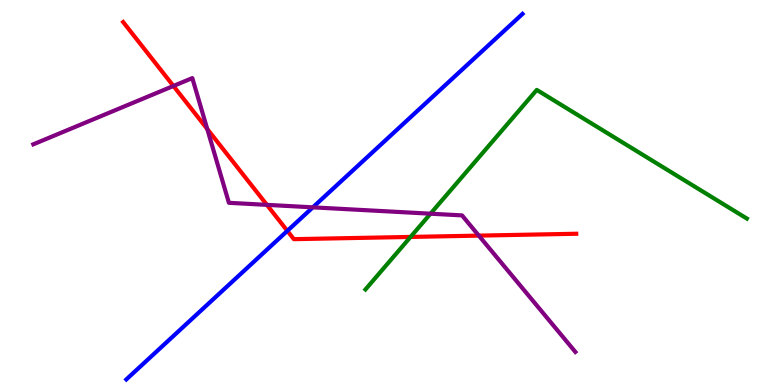[{'lines': ['blue', 'red'], 'intersections': [{'x': 3.71, 'y': 4.0}]}, {'lines': ['green', 'red'], 'intersections': [{'x': 5.3, 'y': 3.85}]}, {'lines': ['purple', 'red'], 'intersections': [{'x': 2.24, 'y': 7.77}, {'x': 2.67, 'y': 6.65}, {'x': 3.44, 'y': 4.68}, {'x': 6.18, 'y': 3.88}]}, {'lines': ['blue', 'green'], 'intersections': []}, {'lines': ['blue', 'purple'], 'intersections': [{'x': 4.04, 'y': 4.61}]}, {'lines': ['green', 'purple'], 'intersections': [{'x': 5.55, 'y': 4.45}]}]